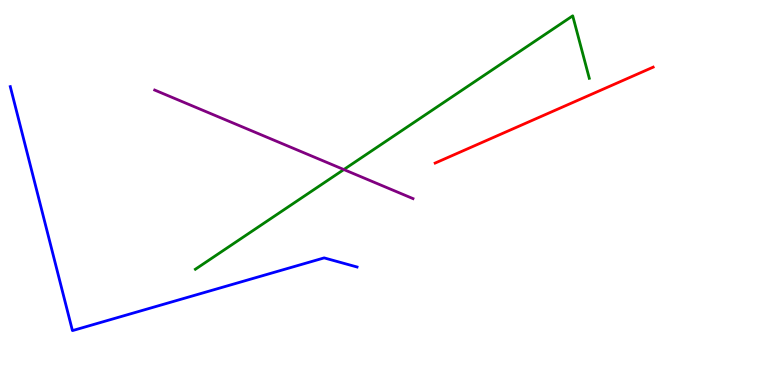[{'lines': ['blue', 'red'], 'intersections': []}, {'lines': ['green', 'red'], 'intersections': []}, {'lines': ['purple', 'red'], 'intersections': []}, {'lines': ['blue', 'green'], 'intersections': []}, {'lines': ['blue', 'purple'], 'intersections': []}, {'lines': ['green', 'purple'], 'intersections': [{'x': 4.44, 'y': 5.6}]}]